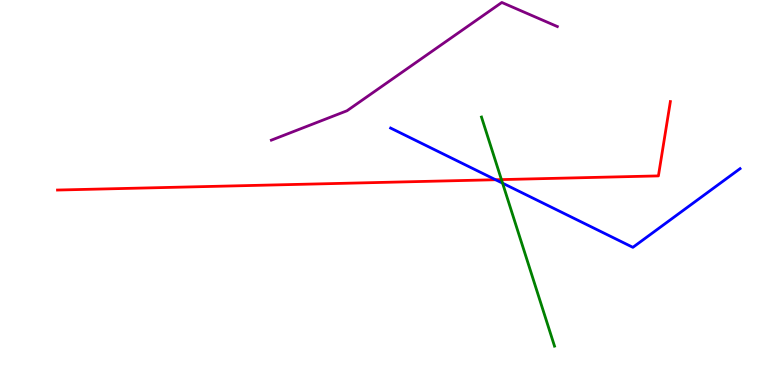[{'lines': ['blue', 'red'], 'intersections': [{'x': 6.39, 'y': 5.33}]}, {'lines': ['green', 'red'], 'intersections': [{'x': 6.47, 'y': 5.34}]}, {'lines': ['purple', 'red'], 'intersections': []}, {'lines': ['blue', 'green'], 'intersections': [{'x': 6.48, 'y': 5.24}]}, {'lines': ['blue', 'purple'], 'intersections': []}, {'lines': ['green', 'purple'], 'intersections': []}]